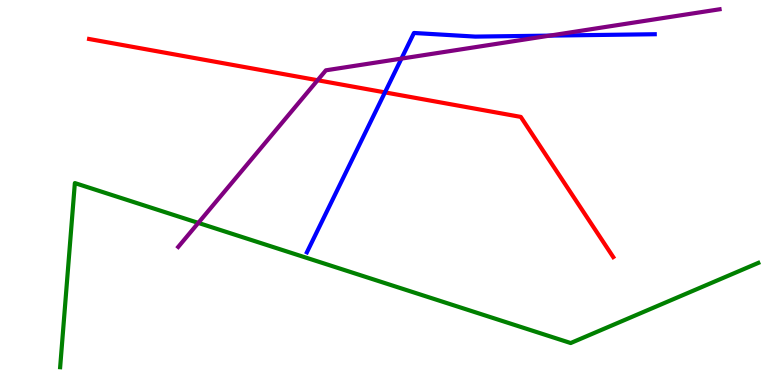[{'lines': ['blue', 'red'], 'intersections': [{'x': 4.97, 'y': 7.6}]}, {'lines': ['green', 'red'], 'intersections': []}, {'lines': ['purple', 'red'], 'intersections': [{'x': 4.1, 'y': 7.92}]}, {'lines': ['blue', 'green'], 'intersections': []}, {'lines': ['blue', 'purple'], 'intersections': [{'x': 5.18, 'y': 8.48}, {'x': 7.09, 'y': 9.07}]}, {'lines': ['green', 'purple'], 'intersections': [{'x': 2.56, 'y': 4.21}]}]